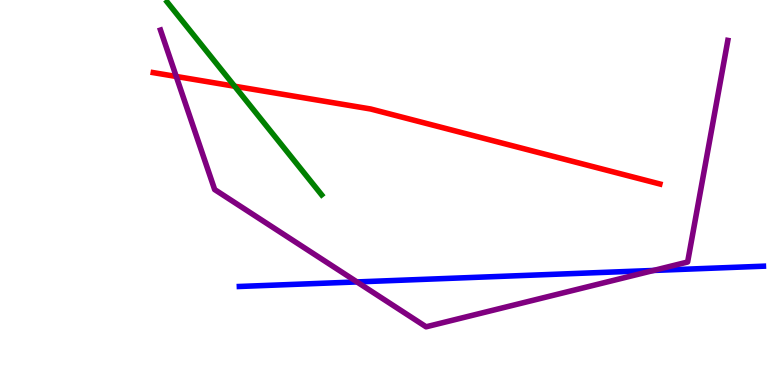[{'lines': ['blue', 'red'], 'intersections': []}, {'lines': ['green', 'red'], 'intersections': [{'x': 3.03, 'y': 7.76}]}, {'lines': ['purple', 'red'], 'intersections': [{'x': 2.27, 'y': 8.01}]}, {'lines': ['blue', 'green'], 'intersections': []}, {'lines': ['blue', 'purple'], 'intersections': [{'x': 4.61, 'y': 2.68}, {'x': 8.43, 'y': 2.98}]}, {'lines': ['green', 'purple'], 'intersections': []}]